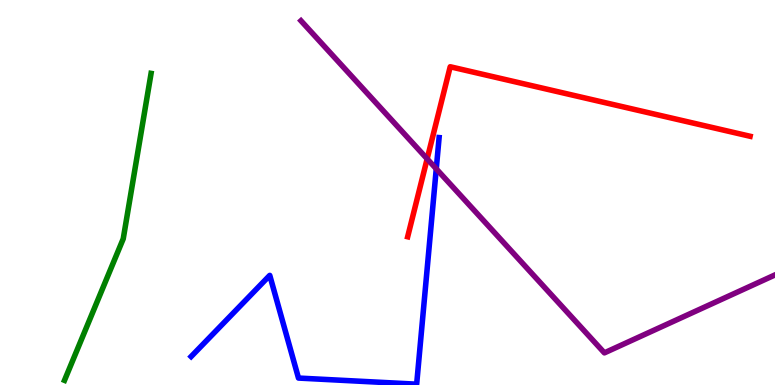[{'lines': ['blue', 'red'], 'intersections': []}, {'lines': ['green', 'red'], 'intersections': []}, {'lines': ['purple', 'red'], 'intersections': [{'x': 5.51, 'y': 5.87}]}, {'lines': ['blue', 'green'], 'intersections': []}, {'lines': ['blue', 'purple'], 'intersections': [{'x': 5.63, 'y': 5.61}]}, {'lines': ['green', 'purple'], 'intersections': []}]